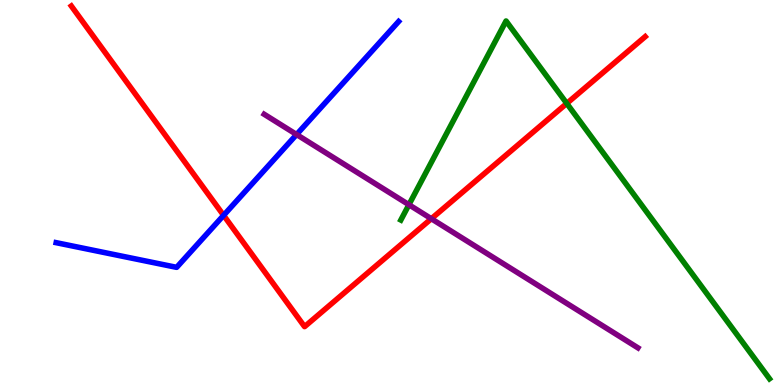[{'lines': ['blue', 'red'], 'intersections': [{'x': 2.89, 'y': 4.41}]}, {'lines': ['green', 'red'], 'intersections': [{'x': 7.31, 'y': 7.31}]}, {'lines': ['purple', 'red'], 'intersections': [{'x': 5.57, 'y': 4.32}]}, {'lines': ['blue', 'green'], 'intersections': []}, {'lines': ['blue', 'purple'], 'intersections': [{'x': 3.83, 'y': 6.51}]}, {'lines': ['green', 'purple'], 'intersections': [{'x': 5.28, 'y': 4.68}]}]